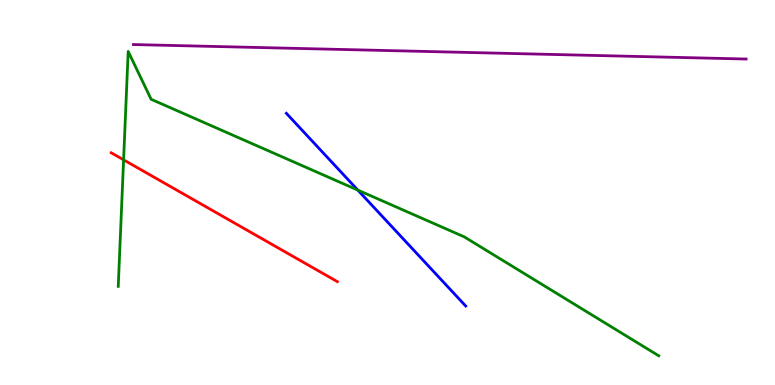[{'lines': ['blue', 'red'], 'intersections': []}, {'lines': ['green', 'red'], 'intersections': [{'x': 1.59, 'y': 5.85}]}, {'lines': ['purple', 'red'], 'intersections': []}, {'lines': ['blue', 'green'], 'intersections': [{'x': 4.62, 'y': 5.06}]}, {'lines': ['blue', 'purple'], 'intersections': []}, {'lines': ['green', 'purple'], 'intersections': []}]